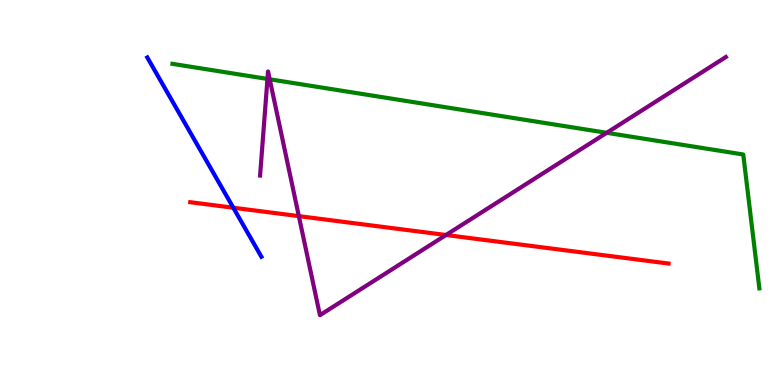[{'lines': ['blue', 'red'], 'intersections': [{'x': 3.01, 'y': 4.6}]}, {'lines': ['green', 'red'], 'intersections': []}, {'lines': ['purple', 'red'], 'intersections': [{'x': 3.86, 'y': 4.39}, {'x': 5.75, 'y': 3.9}]}, {'lines': ['blue', 'green'], 'intersections': []}, {'lines': ['blue', 'purple'], 'intersections': []}, {'lines': ['green', 'purple'], 'intersections': [{'x': 3.45, 'y': 7.95}, {'x': 3.48, 'y': 7.94}, {'x': 7.83, 'y': 6.55}]}]